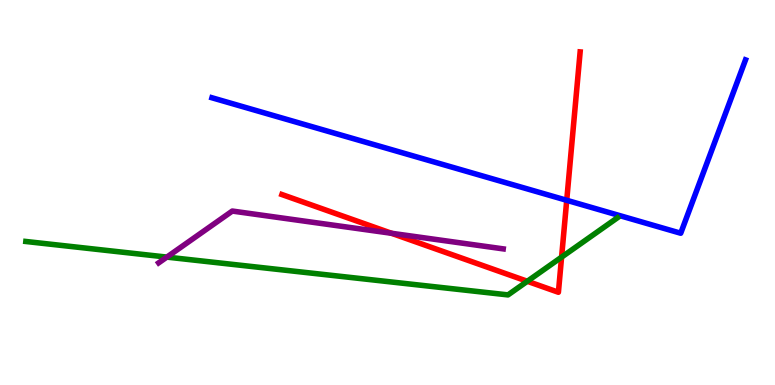[{'lines': ['blue', 'red'], 'intersections': [{'x': 7.31, 'y': 4.8}]}, {'lines': ['green', 'red'], 'intersections': [{'x': 6.8, 'y': 2.69}, {'x': 7.25, 'y': 3.32}]}, {'lines': ['purple', 'red'], 'intersections': [{'x': 5.05, 'y': 3.94}]}, {'lines': ['blue', 'green'], 'intersections': []}, {'lines': ['blue', 'purple'], 'intersections': []}, {'lines': ['green', 'purple'], 'intersections': [{'x': 2.15, 'y': 3.32}]}]